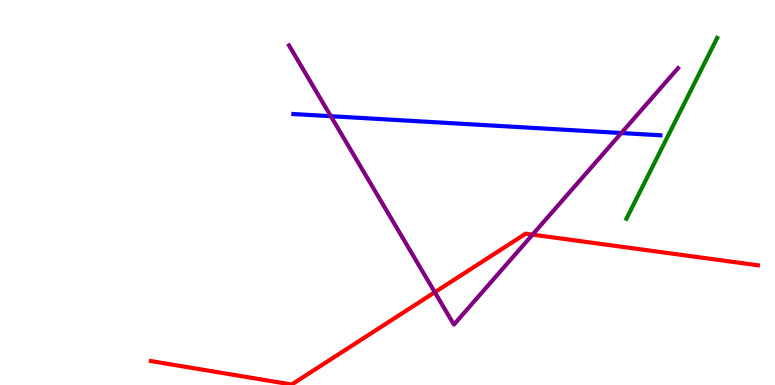[{'lines': ['blue', 'red'], 'intersections': []}, {'lines': ['green', 'red'], 'intersections': []}, {'lines': ['purple', 'red'], 'intersections': [{'x': 5.61, 'y': 2.41}, {'x': 6.87, 'y': 3.91}]}, {'lines': ['blue', 'green'], 'intersections': []}, {'lines': ['blue', 'purple'], 'intersections': [{'x': 4.27, 'y': 6.98}, {'x': 8.02, 'y': 6.54}]}, {'lines': ['green', 'purple'], 'intersections': []}]